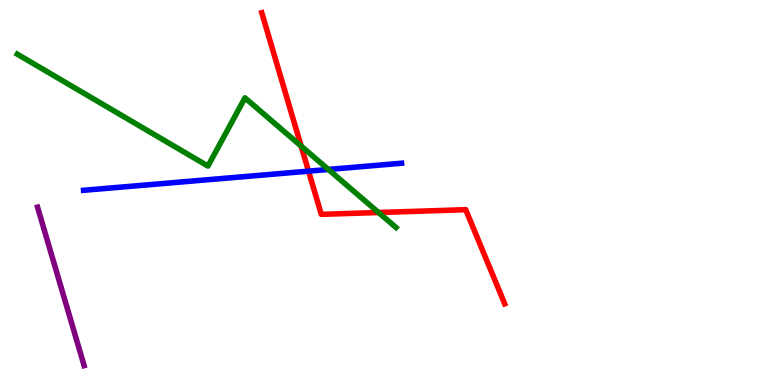[{'lines': ['blue', 'red'], 'intersections': [{'x': 3.98, 'y': 5.55}]}, {'lines': ['green', 'red'], 'intersections': [{'x': 3.89, 'y': 6.21}, {'x': 4.88, 'y': 4.48}]}, {'lines': ['purple', 'red'], 'intersections': []}, {'lines': ['blue', 'green'], 'intersections': [{'x': 4.24, 'y': 5.6}]}, {'lines': ['blue', 'purple'], 'intersections': []}, {'lines': ['green', 'purple'], 'intersections': []}]